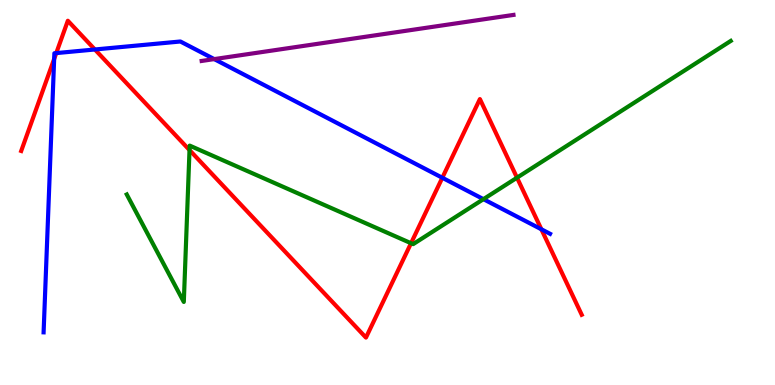[{'lines': ['blue', 'red'], 'intersections': [{'x': 0.699, 'y': 8.47}, {'x': 0.726, 'y': 8.62}, {'x': 1.22, 'y': 8.71}, {'x': 5.71, 'y': 5.38}, {'x': 6.99, 'y': 4.04}]}, {'lines': ['green', 'red'], 'intersections': [{'x': 2.45, 'y': 6.1}, {'x': 5.3, 'y': 3.68}, {'x': 6.67, 'y': 5.38}]}, {'lines': ['purple', 'red'], 'intersections': []}, {'lines': ['blue', 'green'], 'intersections': [{'x': 6.24, 'y': 4.83}]}, {'lines': ['blue', 'purple'], 'intersections': [{'x': 2.76, 'y': 8.46}]}, {'lines': ['green', 'purple'], 'intersections': []}]